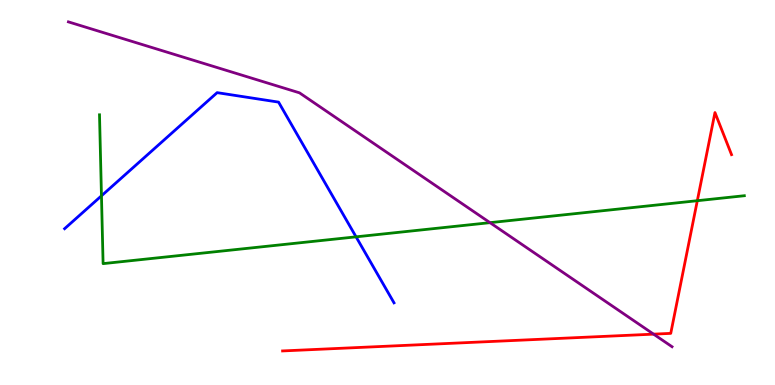[{'lines': ['blue', 'red'], 'intersections': []}, {'lines': ['green', 'red'], 'intersections': [{'x': 9.0, 'y': 4.79}]}, {'lines': ['purple', 'red'], 'intersections': [{'x': 8.43, 'y': 1.32}]}, {'lines': ['blue', 'green'], 'intersections': [{'x': 1.31, 'y': 4.91}, {'x': 4.59, 'y': 3.85}]}, {'lines': ['blue', 'purple'], 'intersections': []}, {'lines': ['green', 'purple'], 'intersections': [{'x': 6.32, 'y': 4.22}]}]